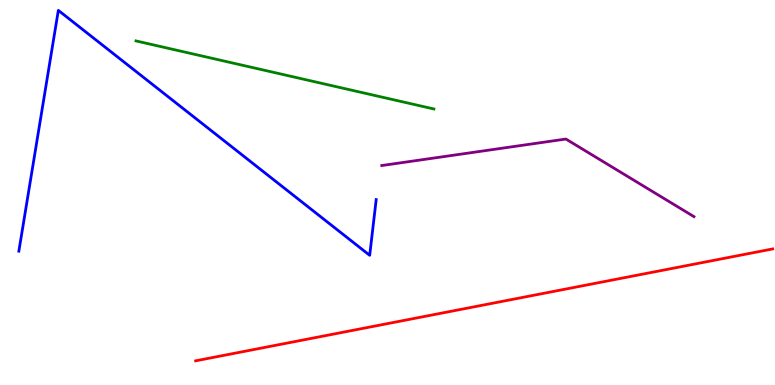[{'lines': ['blue', 'red'], 'intersections': []}, {'lines': ['green', 'red'], 'intersections': []}, {'lines': ['purple', 'red'], 'intersections': []}, {'lines': ['blue', 'green'], 'intersections': []}, {'lines': ['blue', 'purple'], 'intersections': []}, {'lines': ['green', 'purple'], 'intersections': []}]